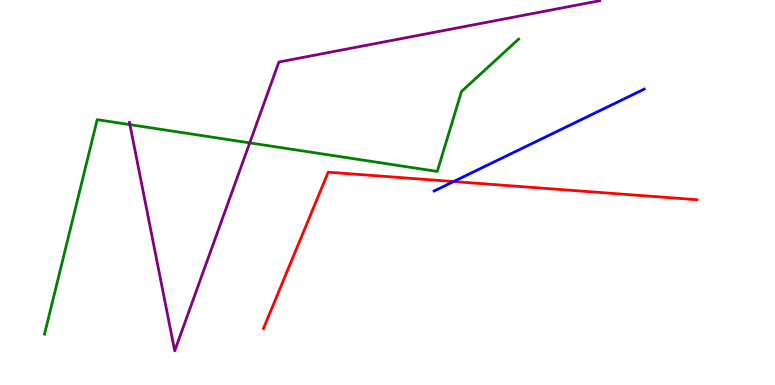[{'lines': ['blue', 'red'], 'intersections': [{'x': 5.85, 'y': 5.28}]}, {'lines': ['green', 'red'], 'intersections': []}, {'lines': ['purple', 'red'], 'intersections': []}, {'lines': ['blue', 'green'], 'intersections': []}, {'lines': ['blue', 'purple'], 'intersections': []}, {'lines': ['green', 'purple'], 'intersections': [{'x': 1.68, 'y': 6.76}, {'x': 3.22, 'y': 6.29}]}]